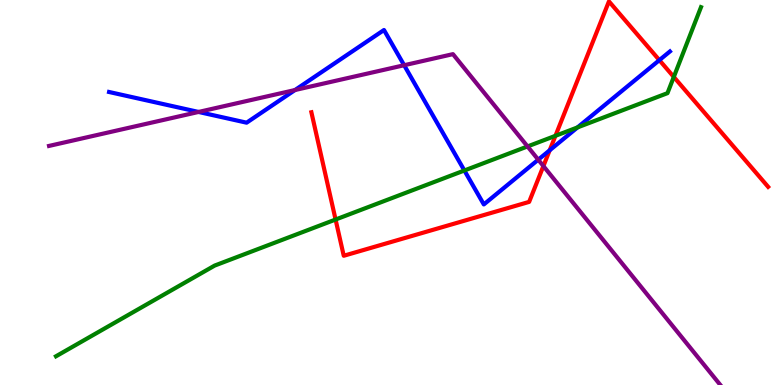[{'lines': ['blue', 'red'], 'intersections': [{'x': 7.09, 'y': 6.1}, {'x': 8.51, 'y': 8.44}]}, {'lines': ['green', 'red'], 'intersections': [{'x': 4.33, 'y': 4.3}, {'x': 7.17, 'y': 6.47}, {'x': 8.69, 'y': 8.0}]}, {'lines': ['purple', 'red'], 'intersections': [{'x': 7.01, 'y': 5.69}]}, {'lines': ['blue', 'green'], 'intersections': [{'x': 5.99, 'y': 5.57}, {'x': 7.45, 'y': 6.69}]}, {'lines': ['blue', 'purple'], 'intersections': [{'x': 2.56, 'y': 7.09}, {'x': 3.81, 'y': 7.66}, {'x': 5.21, 'y': 8.31}, {'x': 6.95, 'y': 5.85}]}, {'lines': ['green', 'purple'], 'intersections': [{'x': 6.81, 'y': 6.2}]}]